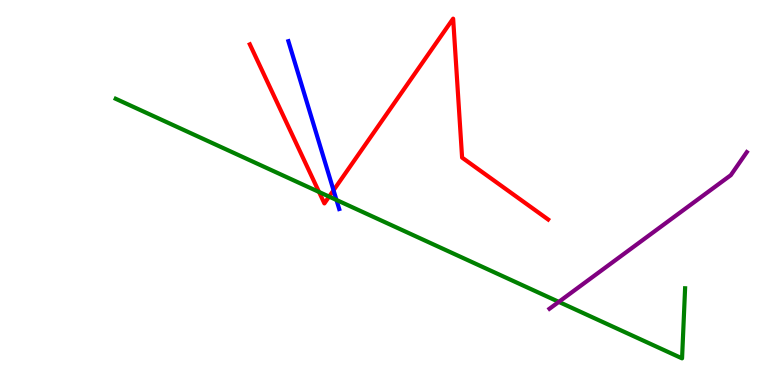[{'lines': ['blue', 'red'], 'intersections': [{'x': 4.3, 'y': 5.06}]}, {'lines': ['green', 'red'], 'intersections': [{'x': 4.12, 'y': 5.01}, {'x': 4.25, 'y': 4.89}]}, {'lines': ['purple', 'red'], 'intersections': []}, {'lines': ['blue', 'green'], 'intersections': [{'x': 4.34, 'y': 4.81}]}, {'lines': ['blue', 'purple'], 'intersections': []}, {'lines': ['green', 'purple'], 'intersections': [{'x': 7.21, 'y': 2.16}]}]